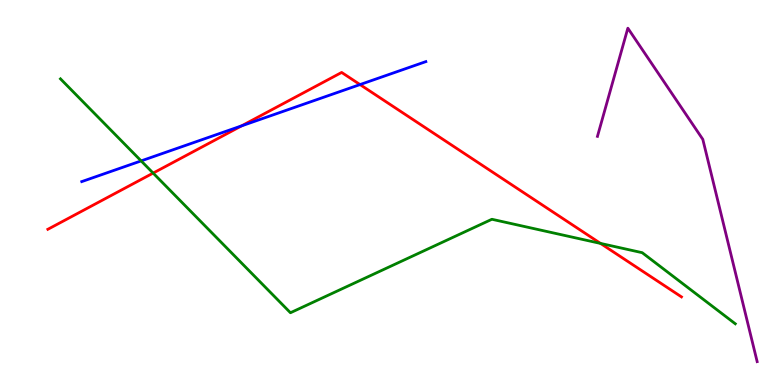[{'lines': ['blue', 'red'], 'intersections': [{'x': 3.12, 'y': 6.73}, {'x': 4.65, 'y': 7.8}]}, {'lines': ['green', 'red'], 'intersections': [{'x': 1.98, 'y': 5.5}, {'x': 7.75, 'y': 3.68}]}, {'lines': ['purple', 'red'], 'intersections': []}, {'lines': ['blue', 'green'], 'intersections': [{'x': 1.82, 'y': 5.82}]}, {'lines': ['blue', 'purple'], 'intersections': []}, {'lines': ['green', 'purple'], 'intersections': []}]